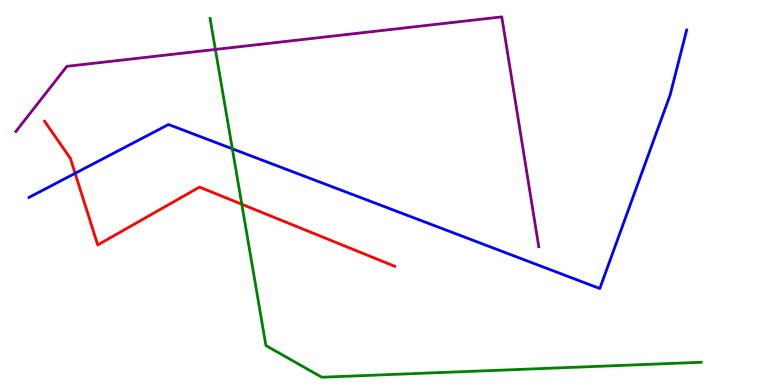[{'lines': ['blue', 'red'], 'intersections': [{'x': 0.969, 'y': 5.5}]}, {'lines': ['green', 'red'], 'intersections': [{'x': 3.12, 'y': 4.69}]}, {'lines': ['purple', 'red'], 'intersections': []}, {'lines': ['blue', 'green'], 'intersections': [{'x': 3.0, 'y': 6.14}]}, {'lines': ['blue', 'purple'], 'intersections': []}, {'lines': ['green', 'purple'], 'intersections': [{'x': 2.78, 'y': 8.72}]}]